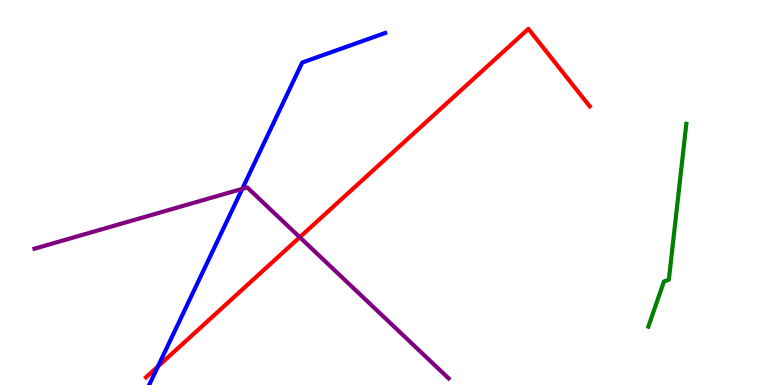[{'lines': ['blue', 'red'], 'intersections': [{'x': 2.04, 'y': 0.483}]}, {'lines': ['green', 'red'], 'intersections': []}, {'lines': ['purple', 'red'], 'intersections': [{'x': 3.87, 'y': 3.84}]}, {'lines': ['blue', 'green'], 'intersections': []}, {'lines': ['blue', 'purple'], 'intersections': [{'x': 3.13, 'y': 5.1}]}, {'lines': ['green', 'purple'], 'intersections': []}]